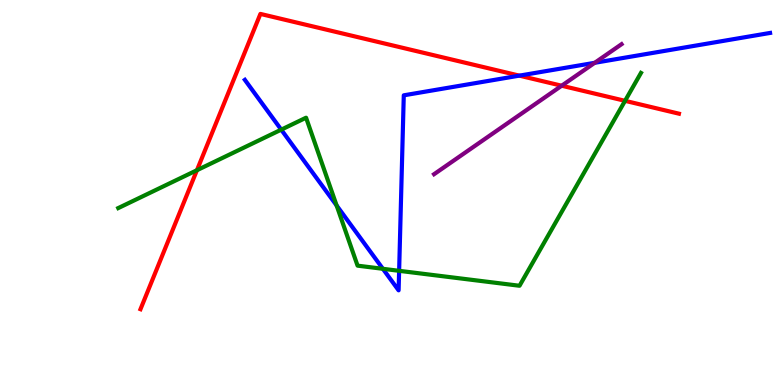[{'lines': ['blue', 'red'], 'intersections': [{'x': 6.7, 'y': 8.04}]}, {'lines': ['green', 'red'], 'intersections': [{'x': 2.54, 'y': 5.58}, {'x': 8.07, 'y': 7.38}]}, {'lines': ['purple', 'red'], 'intersections': [{'x': 7.25, 'y': 7.77}]}, {'lines': ['blue', 'green'], 'intersections': [{'x': 3.63, 'y': 6.63}, {'x': 4.34, 'y': 4.66}, {'x': 4.94, 'y': 3.02}, {'x': 5.15, 'y': 2.97}]}, {'lines': ['blue', 'purple'], 'intersections': [{'x': 7.67, 'y': 8.37}]}, {'lines': ['green', 'purple'], 'intersections': []}]